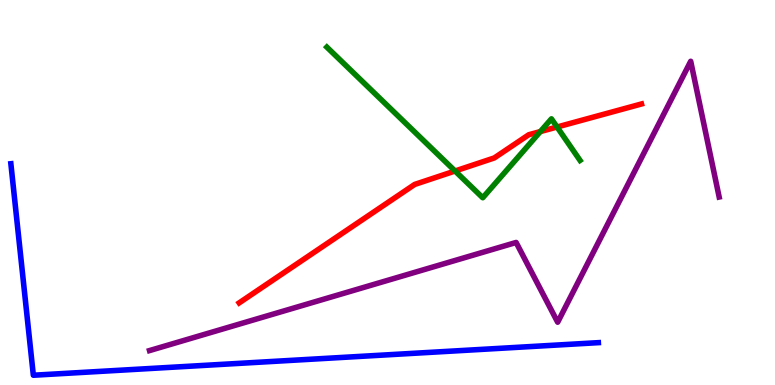[{'lines': ['blue', 'red'], 'intersections': []}, {'lines': ['green', 'red'], 'intersections': [{'x': 5.87, 'y': 5.56}, {'x': 6.97, 'y': 6.58}, {'x': 7.19, 'y': 6.7}]}, {'lines': ['purple', 'red'], 'intersections': []}, {'lines': ['blue', 'green'], 'intersections': []}, {'lines': ['blue', 'purple'], 'intersections': []}, {'lines': ['green', 'purple'], 'intersections': []}]